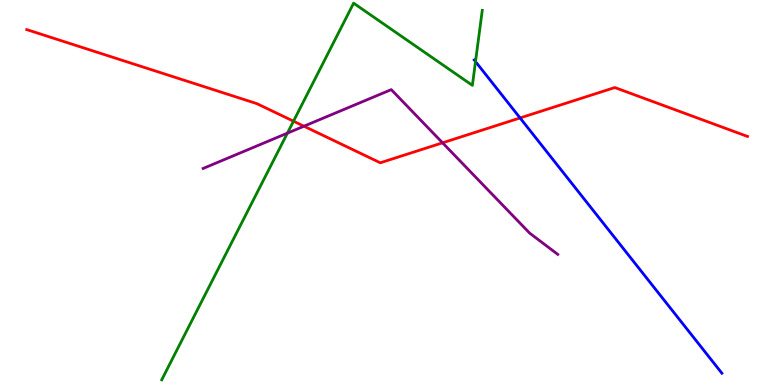[{'lines': ['blue', 'red'], 'intersections': [{'x': 6.71, 'y': 6.94}]}, {'lines': ['green', 'red'], 'intersections': [{'x': 3.79, 'y': 6.85}]}, {'lines': ['purple', 'red'], 'intersections': [{'x': 3.92, 'y': 6.72}, {'x': 5.71, 'y': 6.29}]}, {'lines': ['blue', 'green'], 'intersections': [{'x': 6.14, 'y': 8.4}]}, {'lines': ['blue', 'purple'], 'intersections': []}, {'lines': ['green', 'purple'], 'intersections': [{'x': 3.71, 'y': 6.54}]}]